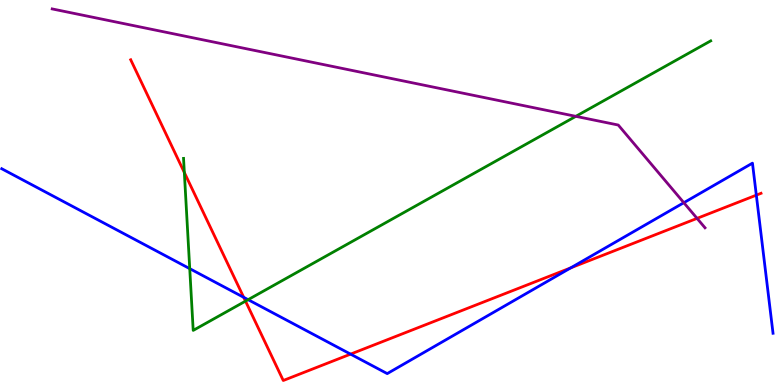[{'lines': ['blue', 'red'], 'intersections': [{'x': 3.14, 'y': 2.28}, {'x': 4.52, 'y': 0.802}, {'x': 7.36, 'y': 3.04}, {'x': 9.76, 'y': 4.93}]}, {'lines': ['green', 'red'], 'intersections': [{'x': 2.38, 'y': 5.52}, {'x': 3.17, 'y': 2.18}]}, {'lines': ['purple', 'red'], 'intersections': [{'x': 8.99, 'y': 4.33}]}, {'lines': ['blue', 'green'], 'intersections': [{'x': 2.45, 'y': 3.02}, {'x': 3.2, 'y': 2.22}]}, {'lines': ['blue', 'purple'], 'intersections': [{'x': 8.82, 'y': 4.73}]}, {'lines': ['green', 'purple'], 'intersections': [{'x': 7.43, 'y': 6.98}]}]